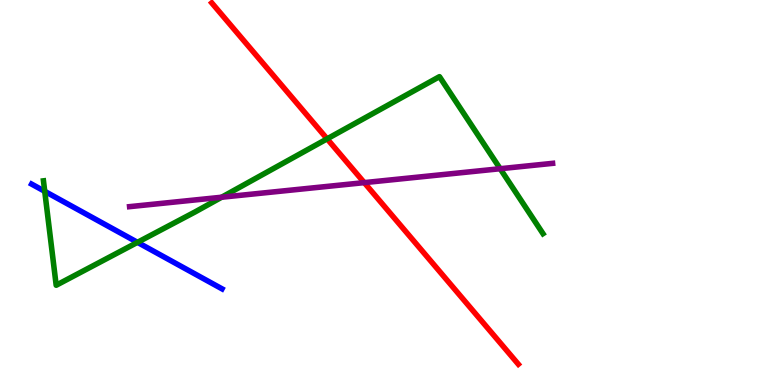[{'lines': ['blue', 'red'], 'intersections': []}, {'lines': ['green', 'red'], 'intersections': [{'x': 4.22, 'y': 6.39}]}, {'lines': ['purple', 'red'], 'intersections': [{'x': 4.7, 'y': 5.26}]}, {'lines': ['blue', 'green'], 'intersections': [{'x': 0.577, 'y': 5.03}, {'x': 1.77, 'y': 3.71}]}, {'lines': ['blue', 'purple'], 'intersections': []}, {'lines': ['green', 'purple'], 'intersections': [{'x': 2.86, 'y': 4.88}, {'x': 6.45, 'y': 5.62}]}]